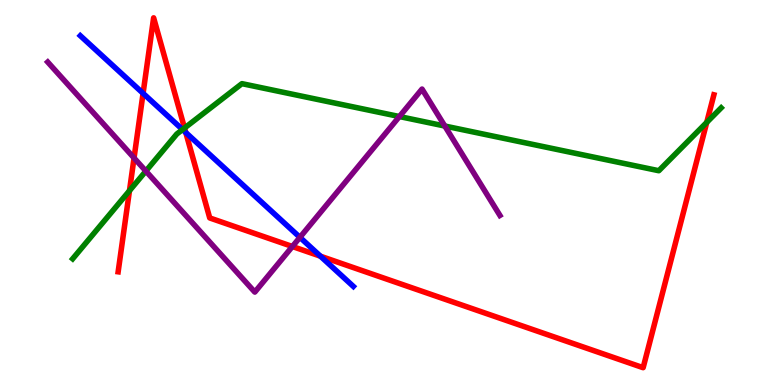[{'lines': ['blue', 'red'], 'intersections': [{'x': 1.85, 'y': 7.58}, {'x': 2.4, 'y': 6.56}, {'x': 4.13, 'y': 3.35}]}, {'lines': ['green', 'red'], 'intersections': [{'x': 1.67, 'y': 5.05}, {'x': 2.38, 'y': 6.67}, {'x': 9.12, 'y': 6.82}]}, {'lines': ['purple', 'red'], 'intersections': [{'x': 1.73, 'y': 5.9}, {'x': 3.77, 'y': 3.6}]}, {'lines': ['blue', 'green'], 'intersections': [{'x': 2.36, 'y': 6.63}]}, {'lines': ['blue', 'purple'], 'intersections': [{'x': 3.87, 'y': 3.84}]}, {'lines': ['green', 'purple'], 'intersections': [{'x': 1.88, 'y': 5.56}, {'x': 5.15, 'y': 6.97}, {'x': 5.74, 'y': 6.73}]}]